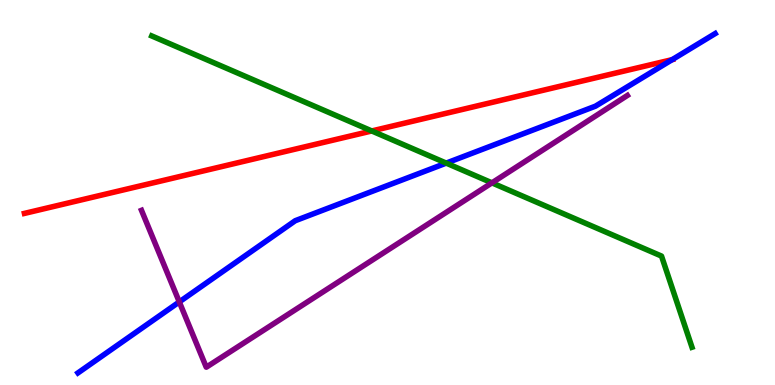[{'lines': ['blue', 'red'], 'intersections': [{'x': 8.67, 'y': 8.45}]}, {'lines': ['green', 'red'], 'intersections': [{'x': 4.8, 'y': 6.6}]}, {'lines': ['purple', 'red'], 'intersections': []}, {'lines': ['blue', 'green'], 'intersections': [{'x': 5.76, 'y': 5.76}]}, {'lines': ['blue', 'purple'], 'intersections': [{'x': 2.31, 'y': 2.16}]}, {'lines': ['green', 'purple'], 'intersections': [{'x': 6.35, 'y': 5.25}]}]